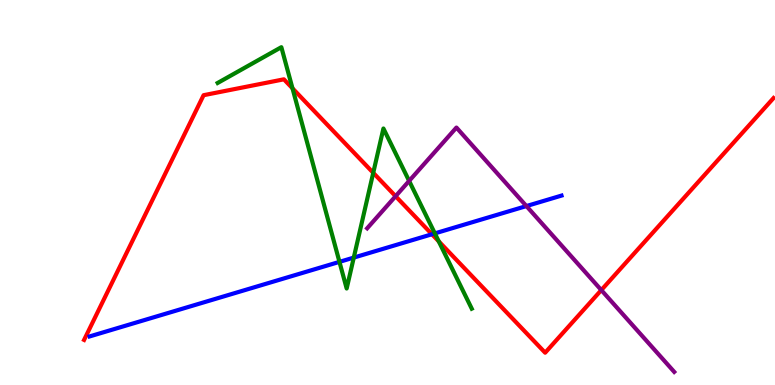[{'lines': ['blue', 'red'], 'intersections': [{'x': 5.57, 'y': 3.92}]}, {'lines': ['green', 'red'], 'intersections': [{'x': 3.77, 'y': 7.71}, {'x': 4.82, 'y': 5.51}, {'x': 5.66, 'y': 3.73}]}, {'lines': ['purple', 'red'], 'intersections': [{'x': 5.1, 'y': 4.9}, {'x': 7.76, 'y': 2.47}]}, {'lines': ['blue', 'green'], 'intersections': [{'x': 4.38, 'y': 3.2}, {'x': 4.56, 'y': 3.31}, {'x': 5.61, 'y': 3.94}]}, {'lines': ['blue', 'purple'], 'intersections': [{'x': 6.79, 'y': 4.65}]}, {'lines': ['green', 'purple'], 'intersections': [{'x': 5.28, 'y': 5.3}]}]